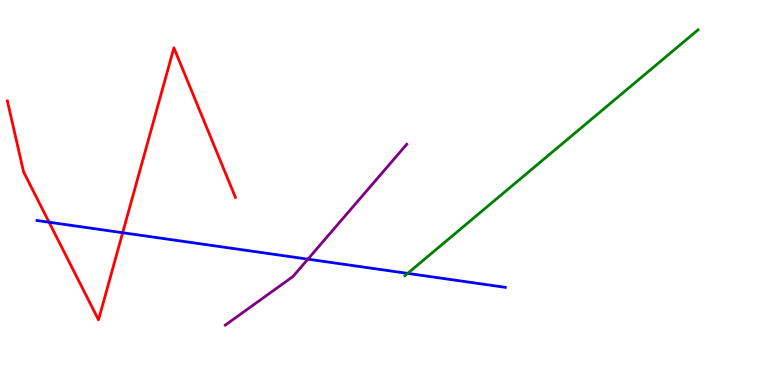[{'lines': ['blue', 'red'], 'intersections': [{'x': 0.633, 'y': 4.23}, {'x': 1.58, 'y': 3.96}]}, {'lines': ['green', 'red'], 'intersections': []}, {'lines': ['purple', 'red'], 'intersections': []}, {'lines': ['blue', 'green'], 'intersections': [{'x': 5.26, 'y': 2.9}]}, {'lines': ['blue', 'purple'], 'intersections': [{'x': 3.97, 'y': 3.27}]}, {'lines': ['green', 'purple'], 'intersections': []}]